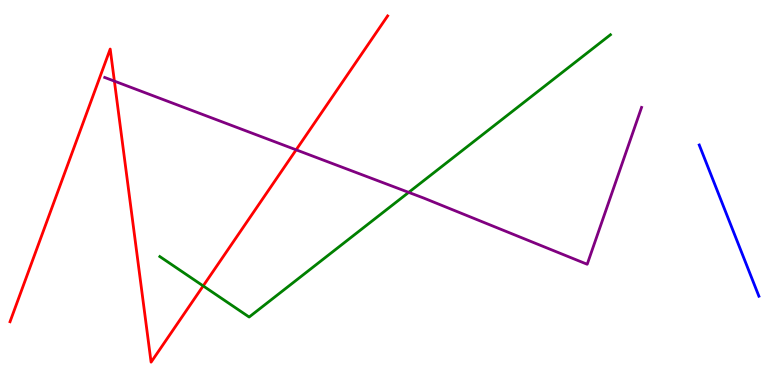[{'lines': ['blue', 'red'], 'intersections': []}, {'lines': ['green', 'red'], 'intersections': [{'x': 2.62, 'y': 2.57}]}, {'lines': ['purple', 'red'], 'intersections': [{'x': 1.48, 'y': 7.89}, {'x': 3.82, 'y': 6.11}]}, {'lines': ['blue', 'green'], 'intersections': []}, {'lines': ['blue', 'purple'], 'intersections': []}, {'lines': ['green', 'purple'], 'intersections': [{'x': 5.27, 'y': 5.0}]}]